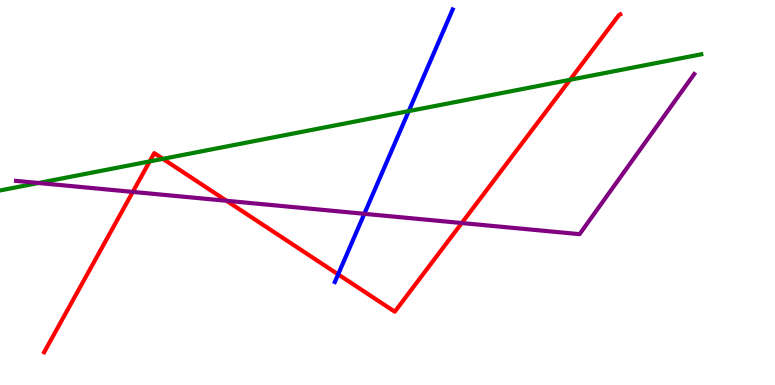[{'lines': ['blue', 'red'], 'intersections': [{'x': 4.36, 'y': 2.87}]}, {'lines': ['green', 'red'], 'intersections': [{'x': 1.93, 'y': 5.81}, {'x': 2.1, 'y': 5.87}, {'x': 7.36, 'y': 7.93}]}, {'lines': ['purple', 'red'], 'intersections': [{'x': 1.71, 'y': 5.02}, {'x': 2.92, 'y': 4.79}, {'x': 5.96, 'y': 4.21}]}, {'lines': ['blue', 'green'], 'intersections': [{'x': 5.27, 'y': 7.11}]}, {'lines': ['blue', 'purple'], 'intersections': [{'x': 4.7, 'y': 4.45}]}, {'lines': ['green', 'purple'], 'intersections': [{'x': 0.497, 'y': 5.25}]}]